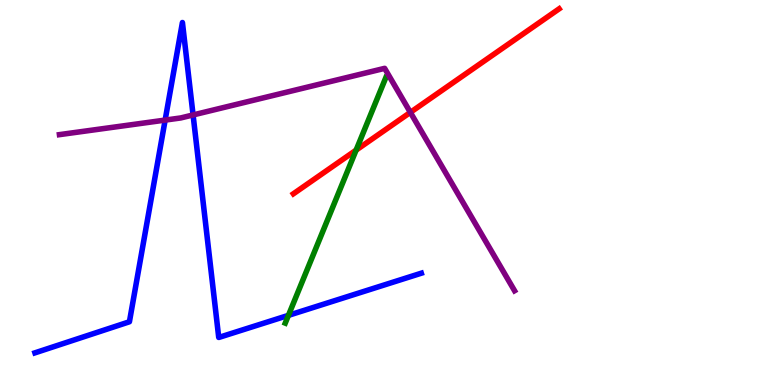[{'lines': ['blue', 'red'], 'intersections': []}, {'lines': ['green', 'red'], 'intersections': [{'x': 4.59, 'y': 6.1}]}, {'lines': ['purple', 'red'], 'intersections': [{'x': 5.29, 'y': 7.08}]}, {'lines': ['blue', 'green'], 'intersections': [{'x': 3.72, 'y': 1.81}]}, {'lines': ['blue', 'purple'], 'intersections': [{'x': 2.13, 'y': 6.88}, {'x': 2.49, 'y': 7.01}]}, {'lines': ['green', 'purple'], 'intersections': []}]